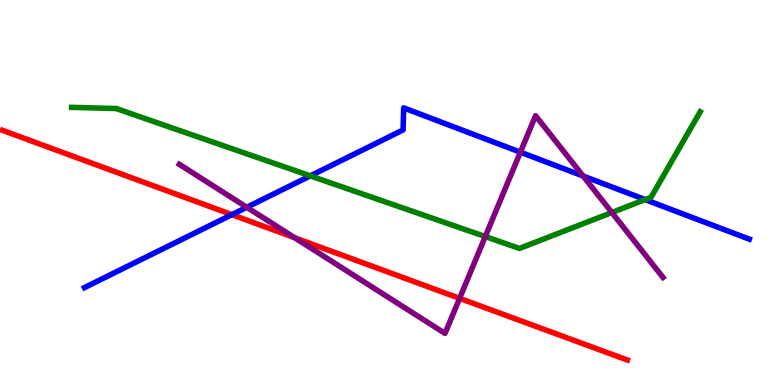[{'lines': ['blue', 'red'], 'intersections': [{'x': 2.99, 'y': 4.42}]}, {'lines': ['green', 'red'], 'intersections': []}, {'lines': ['purple', 'red'], 'intersections': [{'x': 3.8, 'y': 3.83}, {'x': 5.93, 'y': 2.25}]}, {'lines': ['blue', 'green'], 'intersections': [{'x': 4.0, 'y': 5.43}, {'x': 8.32, 'y': 4.82}]}, {'lines': ['blue', 'purple'], 'intersections': [{'x': 3.18, 'y': 4.62}, {'x': 6.71, 'y': 6.05}, {'x': 7.52, 'y': 5.43}]}, {'lines': ['green', 'purple'], 'intersections': [{'x': 6.26, 'y': 3.86}, {'x': 7.9, 'y': 4.48}]}]